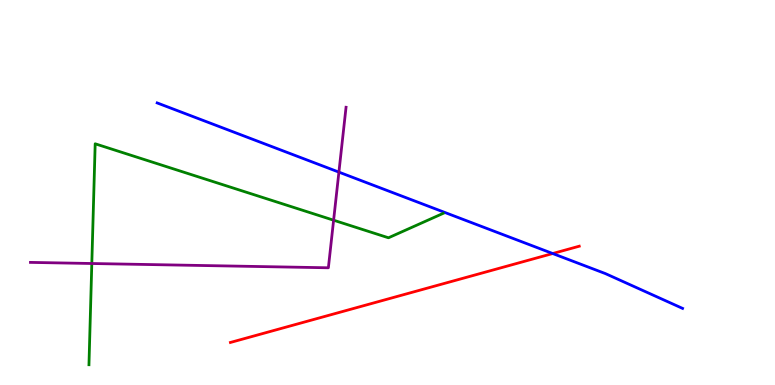[{'lines': ['blue', 'red'], 'intersections': [{'x': 7.13, 'y': 3.41}]}, {'lines': ['green', 'red'], 'intersections': []}, {'lines': ['purple', 'red'], 'intersections': []}, {'lines': ['blue', 'green'], 'intersections': []}, {'lines': ['blue', 'purple'], 'intersections': [{'x': 4.37, 'y': 5.53}]}, {'lines': ['green', 'purple'], 'intersections': [{'x': 1.18, 'y': 3.16}, {'x': 4.3, 'y': 4.28}]}]